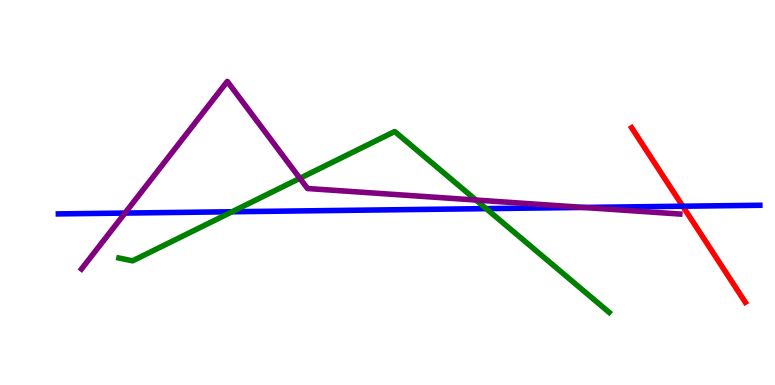[{'lines': ['blue', 'red'], 'intersections': [{'x': 8.81, 'y': 4.64}]}, {'lines': ['green', 'red'], 'intersections': []}, {'lines': ['purple', 'red'], 'intersections': []}, {'lines': ['blue', 'green'], 'intersections': [{'x': 2.99, 'y': 4.5}, {'x': 6.27, 'y': 4.58}]}, {'lines': ['blue', 'purple'], 'intersections': [{'x': 1.61, 'y': 4.47}, {'x': 7.53, 'y': 4.61}]}, {'lines': ['green', 'purple'], 'intersections': [{'x': 3.87, 'y': 5.37}, {'x': 6.14, 'y': 4.8}]}]